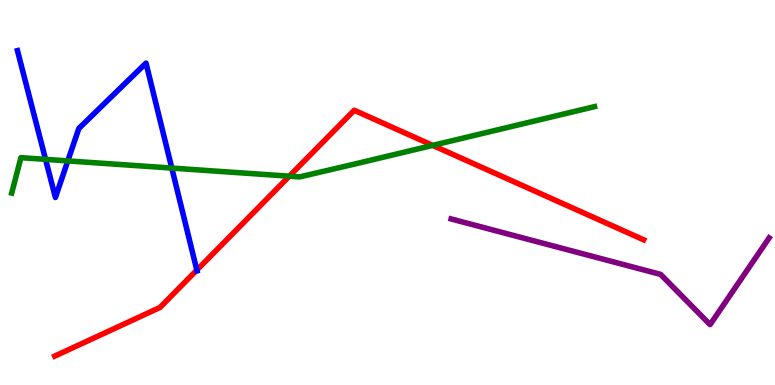[{'lines': ['blue', 'red'], 'intersections': [{'x': 2.54, 'y': 2.99}]}, {'lines': ['green', 'red'], 'intersections': [{'x': 3.73, 'y': 5.42}, {'x': 5.58, 'y': 6.22}]}, {'lines': ['purple', 'red'], 'intersections': []}, {'lines': ['blue', 'green'], 'intersections': [{'x': 0.588, 'y': 5.86}, {'x': 0.875, 'y': 5.82}, {'x': 2.22, 'y': 5.63}]}, {'lines': ['blue', 'purple'], 'intersections': []}, {'lines': ['green', 'purple'], 'intersections': []}]